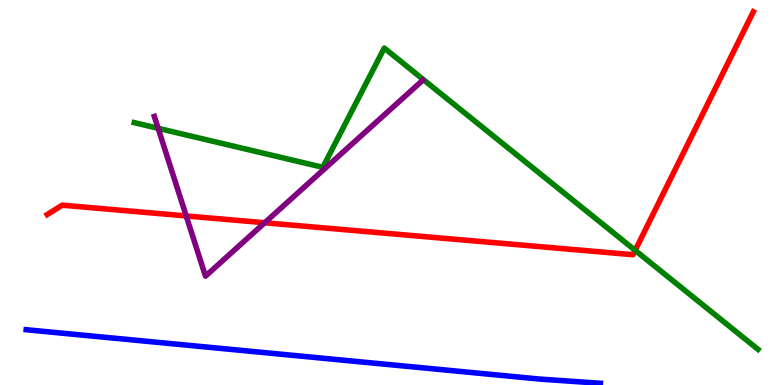[{'lines': ['blue', 'red'], 'intersections': []}, {'lines': ['green', 'red'], 'intersections': [{'x': 8.2, 'y': 3.5}]}, {'lines': ['purple', 'red'], 'intersections': [{'x': 2.4, 'y': 4.39}, {'x': 3.42, 'y': 4.21}]}, {'lines': ['blue', 'green'], 'intersections': []}, {'lines': ['blue', 'purple'], 'intersections': []}, {'lines': ['green', 'purple'], 'intersections': [{'x': 2.04, 'y': 6.67}]}]